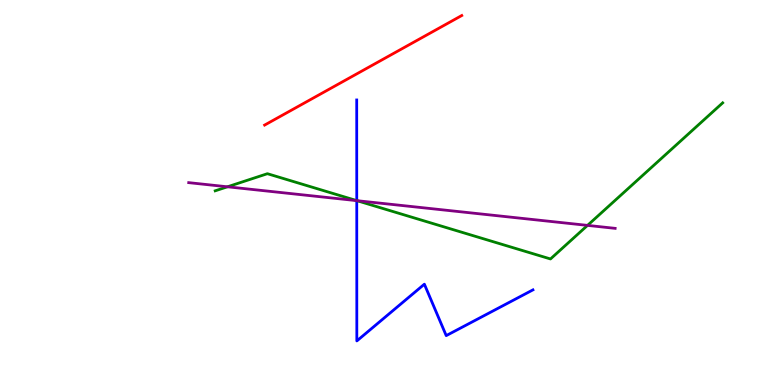[{'lines': ['blue', 'red'], 'intersections': []}, {'lines': ['green', 'red'], 'intersections': []}, {'lines': ['purple', 'red'], 'intersections': []}, {'lines': ['blue', 'green'], 'intersections': [{'x': 4.6, 'y': 4.79}]}, {'lines': ['blue', 'purple'], 'intersections': [{'x': 4.6, 'y': 4.79}]}, {'lines': ['green', 'purple'], 'intersections': [{'x': 2.94, 'y': 5.15}, {'x': 4.61, 'y': 4.79}, {'x': 7.58, 'y': 4.15}]}]